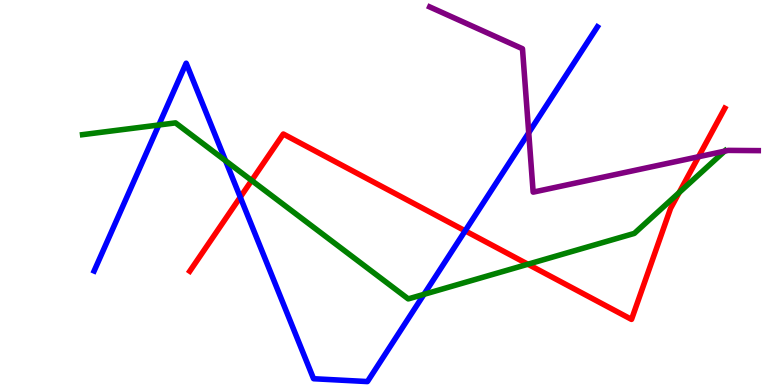[{'lines': ['blue', 'red'], 'intersections': [{'x': 3.1, 'y': 4.88}, {'x': 6.0, 'y': 4.0}]}, {'lines': ['green', 'red'], 'intersections': [{'x': 3.25, 'y': 5.31}, {'x': 6.81, 'y': 3.14}, {'x': 8.76, 'y': 5.0}]}, {'lines': ['purple', 'red'], 'intersections': [{'x': 9.01, 'y': 5.93}]}, {'lines': ['blue', 'green'], 'intersections': [{'x': 2.05, 'y': 6.75}, {'x': 2.91, 'y': 5.83}, {'x': 5.47, 'y': 2.35}]}, {'lines': ['blue', 'purple'], 'intersections': [{'x': 6.82, 'y': 6.55}]}, {'lines': ['green', 'purple'], 'intersections': [{'x': 9.35, 'y': 6.07}]}]